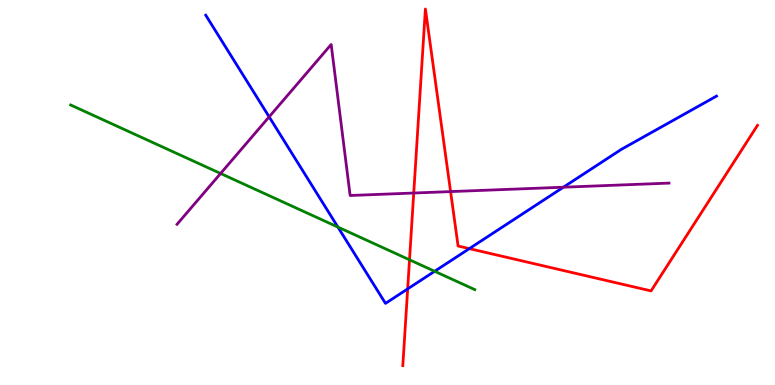[{'lines': ['blue', 'red'], 'intersections': [{'x': 5.26, 'y': 2.5}, {'x': 6.06, 'y': 3.54}]}, {'lines': ['green', 'red'], 'intersections': [{'x': 5.28, 'y': 3.25}]}, {'lines': ['purple', 'red'], 'intersections': [{'x': 5.34, 'y': 4.99}, {'x': 5.81, 'y': 5.02}]}, {'lines': ['blue', 'green'], 'intersections': [{'x': 4.36, 'y': 4.1}, {'x': 5.61, 'y': 2.95}]}, {'lines': ['blue', 'purple'], 'intersections': [{'x': 3.47, 'y': 6.97}, {'x': 7.27, 'y': 5.14}]}, {'lines': ['green', 'purple'], 'intersections': [{'x': 2.85, 'y': 5.49}]}]